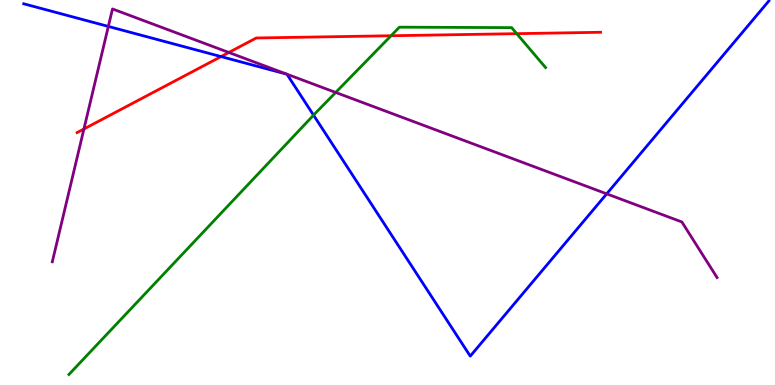[{'lines': ['blue', 'red'], 'intersections': [{'x': 2.85, 'y': 8.53}]}, {'lines': ['green', 'red'], 'intersections': [{'x': 5.05, 'y': 9.07}, {'x': 6.67, 'y': 9.13}]}, {'lines': ['purple', 'red'], 'intersections': [{'x': 1.08, 'y': 6.65}, {'x': 2.95, 'y': 8.64}]}, {'lines': ['blue', 'green'], 'intersections': [{'x': 4.05, 'y': 7.01}]}, {'lines': ['blue', 'purple'], 'intersections': [{'x': 1.4, 'y': 9.31}, {'x': 7.83, 'y': 4.97}]}, {'lines': ['green', 'purple'], 'intersections': [{'x': 4.33, 'y': 7.6}]}]